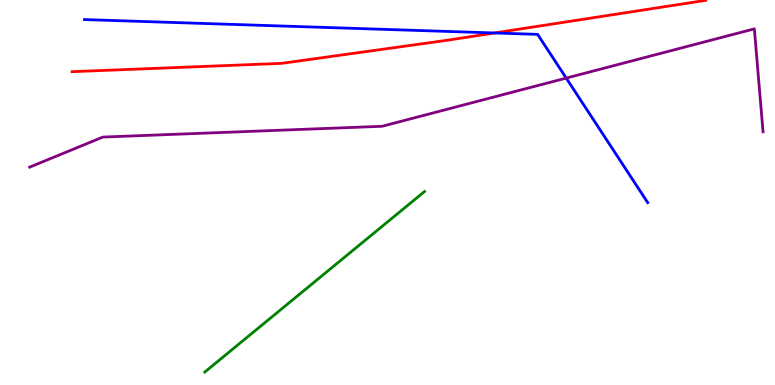[{'lines': ['blue', 'red'], 'intersections': [{'x': 6.38, 'y': 9.14}]}, {'lines': ['green', 'red'], 'intersections': []}, {'lines': ['purple', 'red'], 'intersections': []}, {'lines': ['blue', 'green'], 'intersections': []}, {'lines': ['blue', 'purple'], 'intersections': [{'x': 7.31, 'y': 7.97}]}, {'lines': ['green', 'purple'], 'intersections': []}]